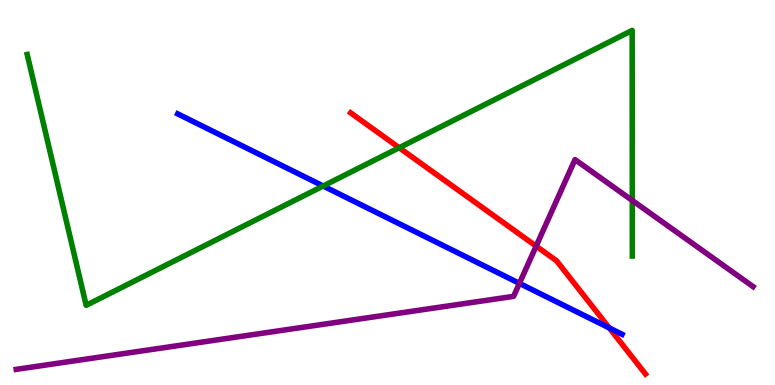[{'lines': ['blue', 'red'], 'intersections': [{'x': 7.86, 'y': 1.48}]}, {'lines': ['green', 'red'], 'intersections': [{'x': 5.15, 'y': 6.16}]}, {'lines': ['purple', 'red'], 'intersections': [{'x': 6.92, 'y': 3.61}]}, {'lines': ['blue', 'green'], 'intersections': [{'x': 4.17, 'y': 5.17}]}, {'lines': ['blue', 'purple'], 'intersections': [{'x': 6.7, 'y': 2.64}]}, {'lines': ['green', 'purple'], 'intersections': [{'x': 8.16, 'y': 4.79}]}]